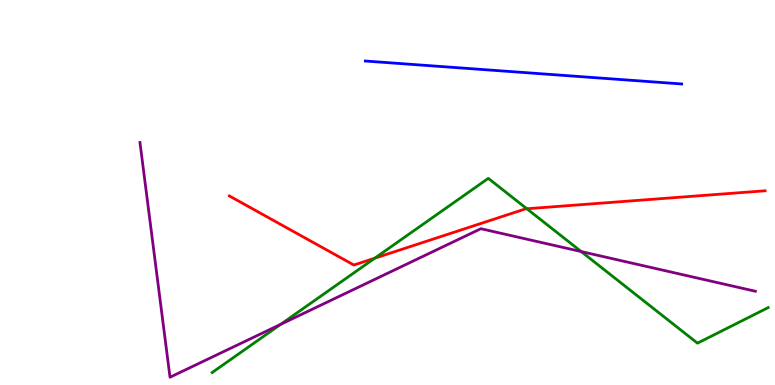[{'lines': ['blue', 'red'], 'intersections': []}, {'lines': ['green', 'red'], 'intersections': [{'x': 4.84, 'y': 3.29}, {'x': 6.8, 'y': 4.58}]}, {'lines': ['purple', 'red'], 'intersections': []}, {'lines': ['blue', 'green'], 'intersections': []}, {'lines': ['blue', 'purple'], 'intersections': []}, {'lines': ['green', 'purple'], 'intersections': [{'x': 3.62, 'y': 1.58}, {'x': 7.5, 'y': 3.47}]}]